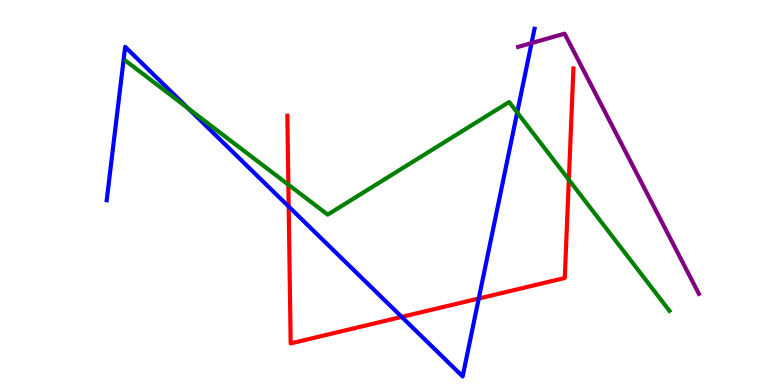[{'lines': ['blue', 'red'], 'intersections': [{'x': 3.73, 'y': 4.64}, {'x': 5.18, 'y': 1.77}, {'x': 6.18, 'y': 2.25}]}, {'lines': ['green', 'red'], 'intersections': [{'x': 3.72, 'y': 5.2}, {'x': 7.34, 'y': 5.33}]}, {'lines': ['purple', 'red'], 'intersections': []}, {'lines': ['blue', 'green'], 'intersections': [{'x': 2.43, 'y': 7.18}, {'x': 6.67, 'y': 7.08}]}, {'lines': ['blue', 'purple'], 'intersections': [{'x': 6.86, 'y': 8.88}]}, {'lines': ['green', 'purple'], 'intersections': []}]